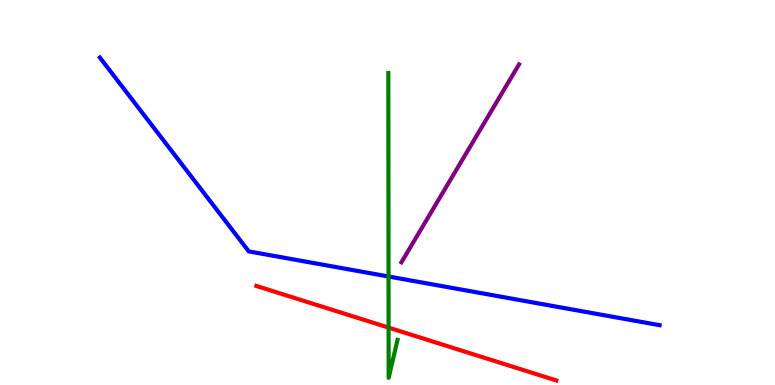[{'lines': ['blue', 'red'], 'intersections': []}, {'lines': ['green', 'red'], 'intersections': [{'x': 5.01, 'y': 1.49}]}, {'lines': ['purple', 'red'], 'intersections': []}, {'lines': ['blue', 'green'], 'intersections': [{'x': 5.01, 'y': 2.82}]}, {'lines': ['blue', 'purple'], 'intersections': []}, {'lines': ['green', 'purple'], 'intersections': []}]